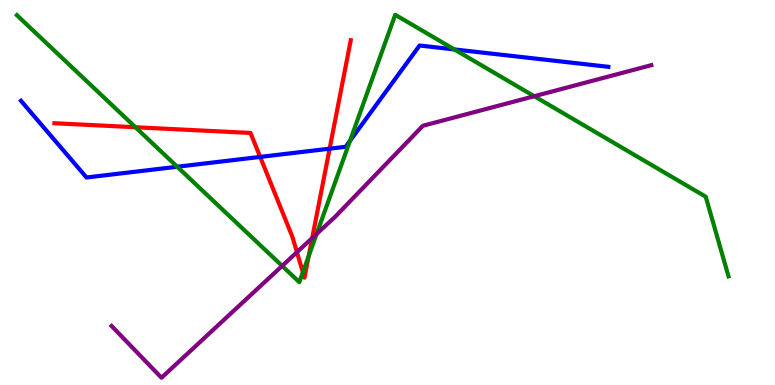[{'lines': ['blue', 'red'], 'intersections': [{'x': 3.36, 'y': 5.92}, {'x': 4.25, 'y': 6.14}]}, {'lines': ['green', 'red'], 'intersections': [{'x': 1.75, 'y': 6.69}, {'x': 3.91, 'y': 2.93}, {'x': 3.98, 'y': 3.35}]}, {'lines': ['purple', 'red'], 'intersections': [{'x': 3.83, 'y': 3.45}, {'x': 4.03, 'y': 3.82}]}, {'lines': ['blue', 'green'], 'intersections': [{'x': 2.29, 'y': 5.67}, {'x': 4.52, 'y': 6.34}, {'x': 5.86, 'y': 8.72}]}, {'lines': ['blue', 'purple'], 'intersections': []}, {'lines': ['green', 'purple'], 'intersections': [{'x': 3.64, 'y': 3.09}, {'x': 4.09, 'y': 3.92}, {'x': 6.89, 'y': 7.5}]}]